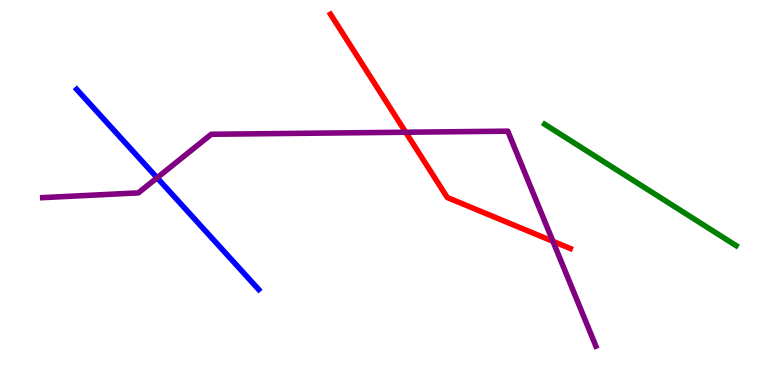[{'lines': ['blue', 'red'], 'intersections': []}, {'lines': ['green', 'red'], 'intersections': []}, {'lines': ['purple', 'red'], 'intersections': [{'x': 5.23, 'y': 6.57}, {'x': 7.13, 'y': 3.73}]}, {'lines': ['blue', 'green'], 'intersections': []}, {'lines': ['blue', 'purple'], 'intersections': [{'x': 2.03, 'y': 5.38}]}, {'lines': ['green', 'purple'], 'intersections': []}]